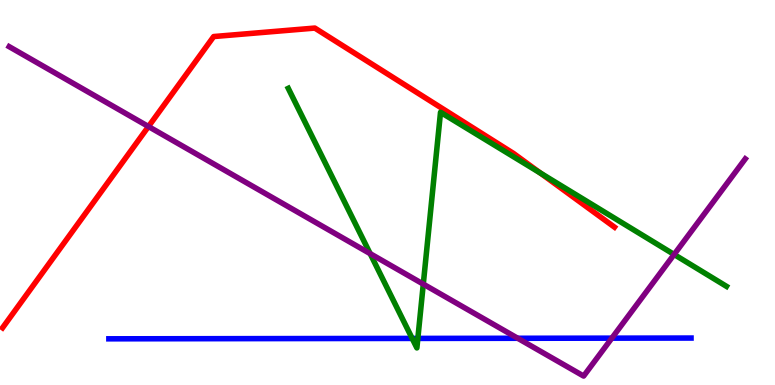[{'lines': ['blue', 'red'], 'intersections': []}, {'lines': ['green', 'red'], 'intersections': [{'x': 6.97, 'y': 5.5}]}, {'lines': ['purple', 'red'], 'intersections': [{'x': 1.92, 'y': 6.71}]}, {'lines': ['blue', 'green'], 'intersections': [{'x': 5.32, 'y': 1.21}, {'x': 5.39, 'y': 1.21}]}, {'lines': ['blue', 'purple'], 'intersections': [{'x': 6.68, 'y': 1.21}, {'x': 7.89, 'y': 1.22}]}, {'lines': ['green', 'purple'], 'intersections': [{'x': 4.78, 'y': 3.41}, {'x': 5.46, 'y': 2.62}, {'x': 8.7, 'y': 3.39}]}]